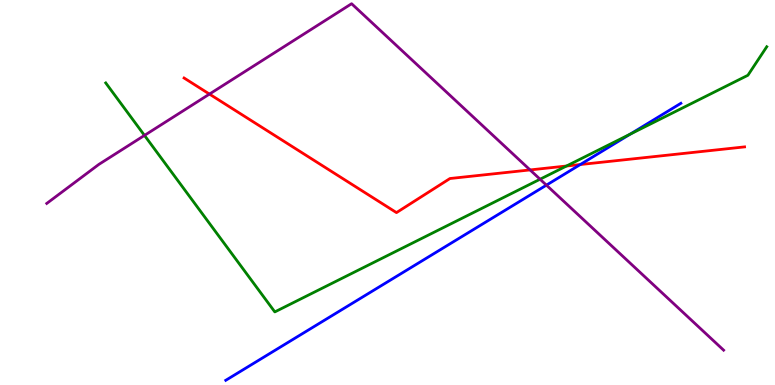[{'lines': ['blue', 'red'], 'intersections': [{'x': 7.49, 'y': 5.73}]}, {'lines': ['green', 'red'], 'intersections': [{'x': 7.31, 'y': 5.69}]}, {'lines': ['purple', 'red'], 'intersections': [{'x': 2.7, 'y': 7.56}, {'x': 6.84, 'y': 5.59}]}, {'lines': ['blue', 'green'], 'intersections': [{'x': 8.13, 'y': 6.52}]}, {'lines': ['blue', 'purple'], 'intersections': [{'x': 7.05, 'y': 5.19}]}, {'lines': ['green', 'purple'], 'intersections': [{'x': 1.86, 'y': 6.48}, {'x': 6.97, 'y': 5.34}]}]